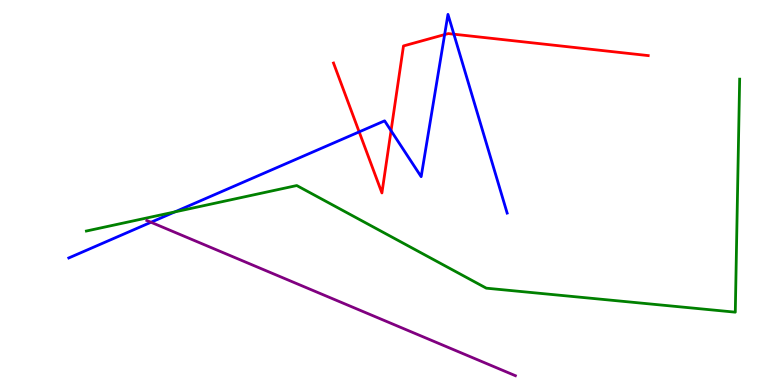[{'lines': ['blue', 'red'], 'intersections': [{'x': 4.63, 'y': 6.57}, {'x': 5.05, 'y': 6.61}, {'x': 5.74, 'y': 9.1}, {'x': 5.86, 'y': 9.11}]}, {'lines': ['green', 'red'], 'intersections': []}, {'lines': ['purple', 'red'], 'intersections': []}, {'lines': ['blue', 'green'], 'intersections': [{'x': 2.26, 'y': 4.5}]}, {'lines': ['blue', 'purple'], 'intersections': [{'x': 1.95, 'y': 4.23}]}, {'lines': ['green', 'purple'], 'intersections': []}]